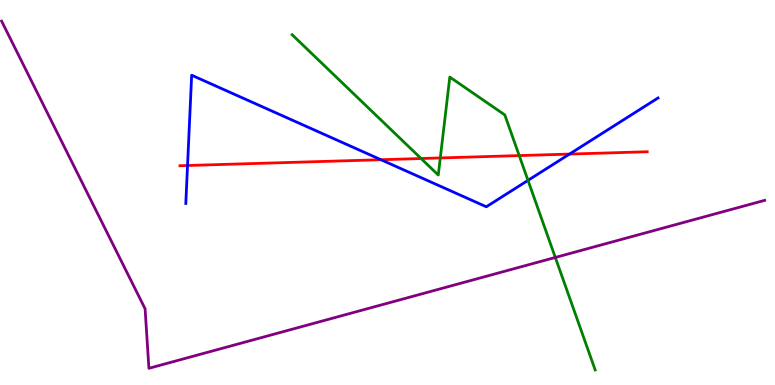[{'lines': ['blue', 'red'], 'intersections': [{'x': 2.42, 'y': 5.7}, {'x': 4.92, 'y': 5.85}, {'x': 7.35, 'y': 6.0}]}, {'lines': ['green', 'red'], 'intersections': [{'x': 5.43, 'y': 5.88}, {'x': 5.68, 'y': 5.9}, {'x': 6.7, 'y': 5.96}]}, {'lines': ['purple', 'red'], 'intersections': []}, {'lines': ['blue', 'green'], 'intersections': [{'x': 6.81, 'y': 5.32}]}, {'lines': ['blue', 'purple'], 'intersections': []}, {'lines': ['green', 'purple'], 'intersections': [{'x': 7.17, 'y': 3.31}]}]